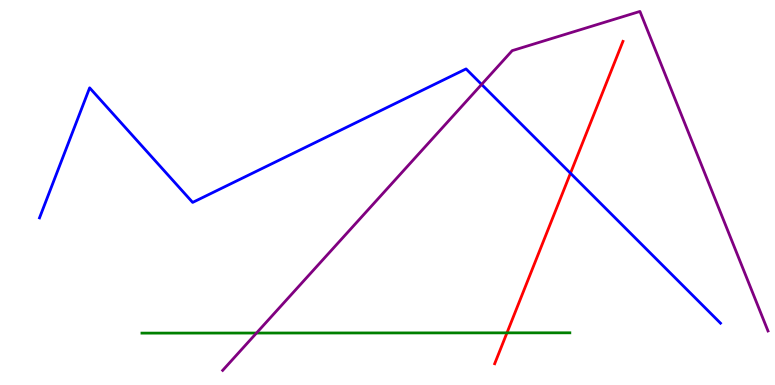[{'lines': ['blue', 'red'], 'intersections': [{'x': 7.36, 'y': 5.5}]}, {'lines': ['green', 'red'], 'intersections': [{'x': 6.54, 'y': 1.35}]}, {'lines': ['purple', 'red'], 'intersections': []}, {'lines': ['blue', 'green'], 'intersections': []}, {'lines': ['blue', 'purple'], 'intersections': [{'x': 6.21, 'y': 7.81}]}, {'lines': ['green', 'purple'], 'intersections': [{'x': 3.31, 'y': 1.35}]}]